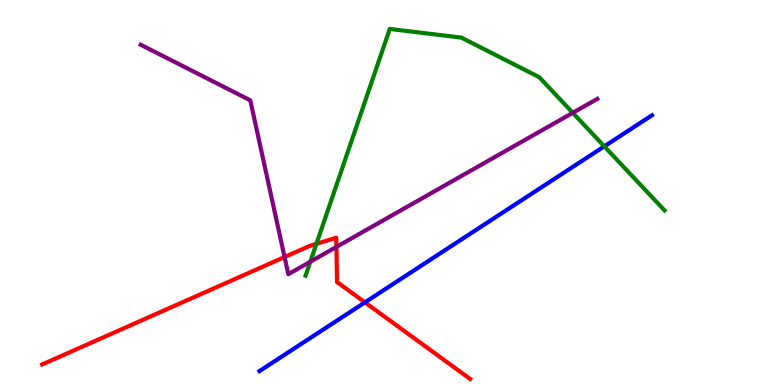[{'lines': ['blue', 'red'], 'intersections': [{'x': 4.71, 'y': 2.15}]}, {'lines': ['green', 'red'], 'intersections': [{'x': 4.08, 'y': 3.67}]}, {'lines': ['purple', 'red'], 'intersections': [{'x': 3.67, 'y': 3.32}, {'x': 4.34, 'y': 3.59}]}, {'lines': ['blue', 'green'], 'intersections': [{'x': 7.8, 'y': 6.2}]}, {'lines': ['blue', 'purple'], 'intersections': []}, {'lines': ['green', 'purple'], 'intersections': [{'x': 4.0, 'y': 3.2}, {'x': 7.39, 'y': 7.07}]}]